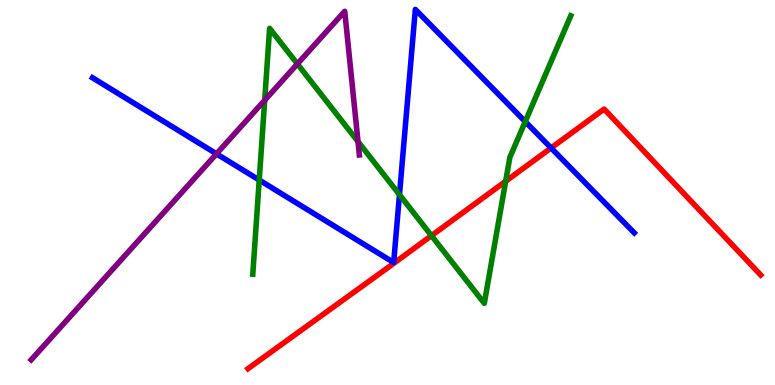[{'lines': ['blue', 'red'], 'intersections': [{'x': 7.11, 'y': 6.16}]}, {'lines': ['green', 'red'], 'intersections': [{'x': 5.57, 'y': 3.88}, {'x': 6.52, 'y': 5.29}]}, {'lines': ['purple', 'red'], 'intersections': []}, {'lines': ['blue', 'green'], 'intersections': [{'x': 3.34, 'y': 5.32}, {'x': 5.15, 'y': 4.94}, {'x': 6.78, 'y': 6.84}]}, {'lines': ['blue', 'purple'], 'intersections': [{'x': 2.79, 'y': 6.0}]}, {'lines': ['green', 'purple'], 'intersections': [{'x': 3.42, 'y': 7.4}, {'x': 3.84, 'y': 8.34}, {'x': 4.62, 'y': 6.32}]}]